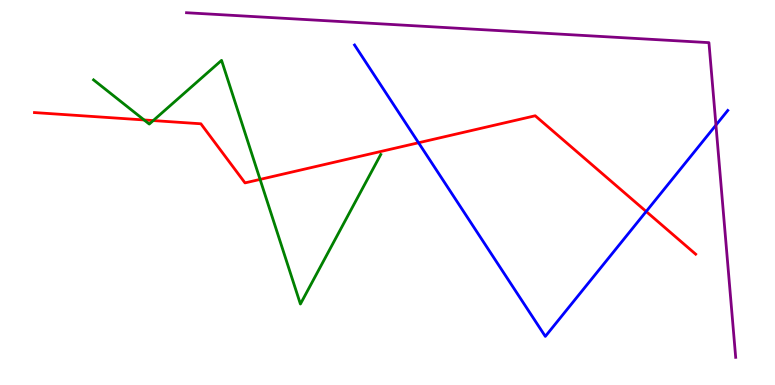[{'lines': ['blue', 'red'], 'intersections': [{'x': 5.4, 'y': 6.29}, {'x': 8.34, 'y': 4.51}]}, {'lines': ['green', 'red'], 'intersections': [{'x': 1.86, 'y': 6.88}, {'x': 1.98, 'y': 6.87}, {'x': 3.36, 'y': 5.34}]}, {'lines': ['purple', 'red'], 'intersections': []}, {'lines': ['blue', 'green'], 'intersections': []}, {'lines': ['blue', 'purple'], 'intersections': [{'x': 9.24, 'y': 6.75}]}, {'lines': ['green', 'purple'], 'intersections': []}]